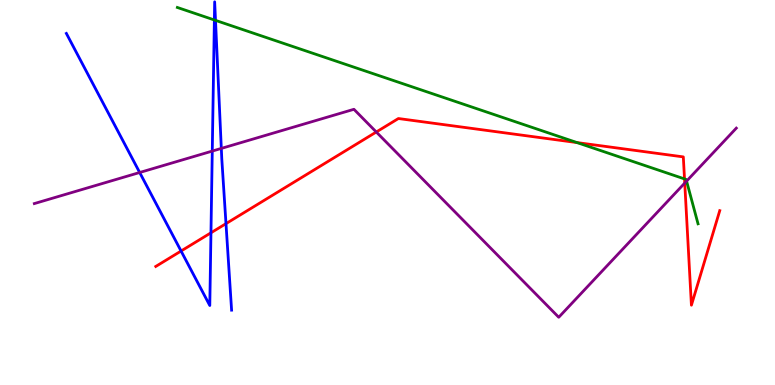[{'lines': ['blue', 'red'], 'intersections': [{'x': 2.34, 'y': 3.48}, {'x': 2.72, 'y': 3.95}, {'x': 2.92, 'y': 4.19}]}, {'lines': ['green', 'red'], 'intersections': [{'x': 7.45, 'y': 6.3}, {'x': 8.83, 'y': 5.35}]}, {'lines': ['purple', 'red'], 'intersections': [{'x': 4.86, 'y': 6.57}, {'x': 8.84, 'y': 5.24}]}, {'lines': ['blue', 'green'], 'intersections': [{'x': 2.77, 'y': 9.48}, {'x': 2.78, 'y': 9.47}]}, {'lines': ['blue', 'purple'], 'intersections': [{'x': 1.8, 'y': 5.52}, {'x': 2.74, 'y': 6.08}, {'x': 2.86, 'y': 6.15}]}, {'lines': ['green', 'purple'], 'intersections': [{'x': 8.86, 'y': 5.3}]}]